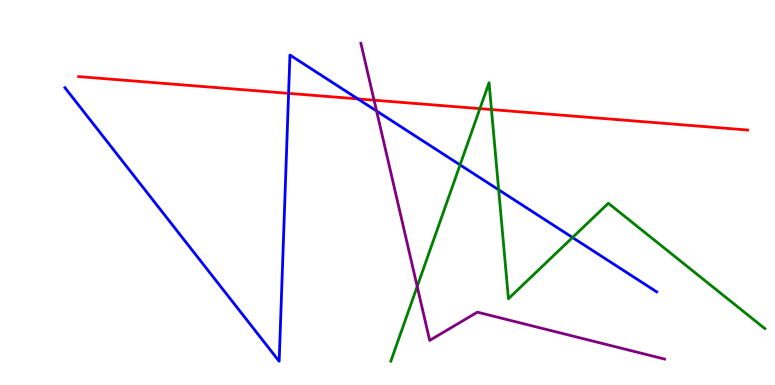[{'lines': ['blue', 'red'], 'intersections': [{'x': 3.72, 'y': 7.58}, {'x': 4.62, 'y': 7.43}]}, {'lines': ['green', 'red'], 'intersections': [{'x': 6.19, 'y': 7.18}, {'x': 6.34, 'y': 7.15}]}, {'lines': ['purple', 'red'], 'intersections': [{'x': 4.83, 'y': 7.4}]}, {'lines': ['blue', 'green'], 'intersections': [{'x': 5.94, 'y': 5.72}, {'x': 6.43, 'y': 5.07}, {'x': 7.39, 'y': 3.83}]}, {'lines': ['blue', 'purple'], 'intersections': [{'x': 4.86, 'y': 7.12}]}, {'lines': ['green', 'purple'], 'intersections': [{'x': 5.38, 'y': 2.56}]}]